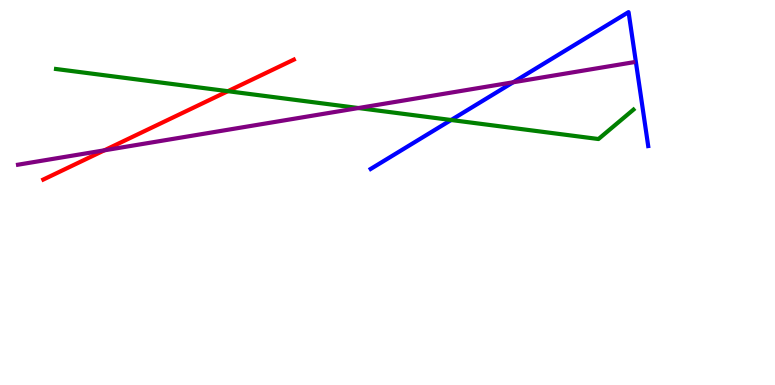[{'lines': ['blue', 'red'], 'intersections': []}, {'lines': ['green', 'red'], 'intersections': [{'x': 2.94, 'y': 7.63}]}, {'lines': ['purple', 'red'], 'intersections': [{'x': 1.35, 'y': 6.1}]}, {'lines': ['blue', 'green'], 'intersections': [{'x': 5.82, 'y': 6.88}]}, {'lines': ['blue', 'purple'], 'intersections': [{'x': 6.62, 'y': 7.86}]}, {'lines': ['green', 'purple'], 'intersections': [{'x': 4.62, 'y': 7.19}]}]